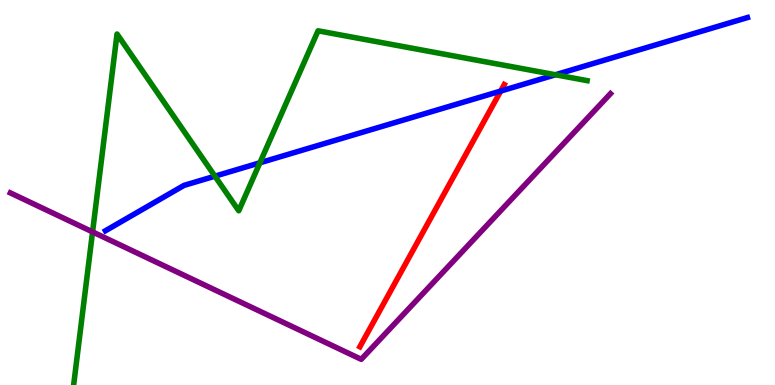[{'lines': ['blue', 'red'], 'intersections': [{'x': 6.46, 'y': 7.63}]}, {'lines': ['green', 'red'], 'intersections': []}, {'lines': ['purple', 'red'], 'intersections': []}, {'lines': ['blue', 'green'], 'intersections': [{'x': 2.77, 'y': 5.42}, {'x': 3.35, 'y': 5.77}, {'x': 7.17, 'y': 8.06}]}, {'lines': ['blue', 'purple'], 'intersections': []}, {'lines': ['green', 'purple'], 'intersections': [{'x': 1.19, 'y': 3.98}]}]